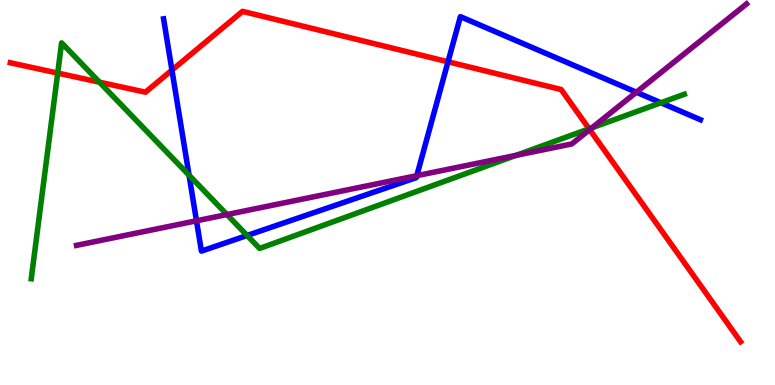[{'lines': ['blue', 'red'], 'intersections': [{'x': 2.22, 'y': 8.18}, {'x': 5.78, 'y': 8.4}]}, {'lines': ['green', 'red'], 'intersections': [{'x': 0.745, 'y': 8.1}, {'x': 1.28, 'y': 7.87}, {'x': 7.6, 'y': 6.65}]}, {'lines': ['purple', 'red'], 'intersections': [{'x': 7.61, 'y': 6.63}]}, {'lines': ['blue', 'green'], 'intersections': [{'x': 2.44, 'y': 5.45}, {'x': 3.19, 'y': 3.88}, {'x': 8.53, 'y': 7.33}]}, {'lines': ['blue', 'purple'], 'intersections': [{'x': 2.54, 'y': 4.27}, {'x': 5.38, 'y': 5.44}, {'x': 8.21, 'y': 7.6}]}, {'lines': ['green', 'purple'], 'intersections': [{'x': 2.93, 'y': 4.43}, {'x': 6.66, 'y': 5.97}, {'x': 7.64, 'y': 6.68}]}]